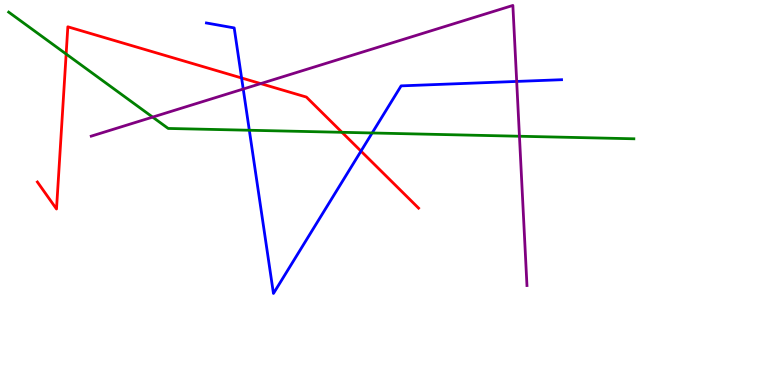[{'lines': ['blue', 'red'], 'intersections': [{'x': 3.12, 'y': 7.97}, {'x': 4.66, 'y': 6.07}]}, {'lines': ['green', 'red'], 'intersections': [{'x': 0.854, 'y': 8.6}, {'x': 4.41, 'y': 6.56}]}, {'lines': ['purple', 'red'], 'intersections': [{'x': 3.36, 'y': 7.83}]}, {'lines': ['blue', 'green'], 'intersections': [{'x': 3.22, 'y': 6.62}, {'x': 4.8, 'y': 6.55}]}, {'lines': ['blue', 'purple'], 'intersections': [{'x': 3.14, 'y': 7.69}, {'x': 6.67, 'y': 7.88}]}, {'lines': ['green', 'purple'], 'intersections': [{'x': 1.97, 'y': 6.96}, {'x': 6.7, 'y': 6.46}]}]